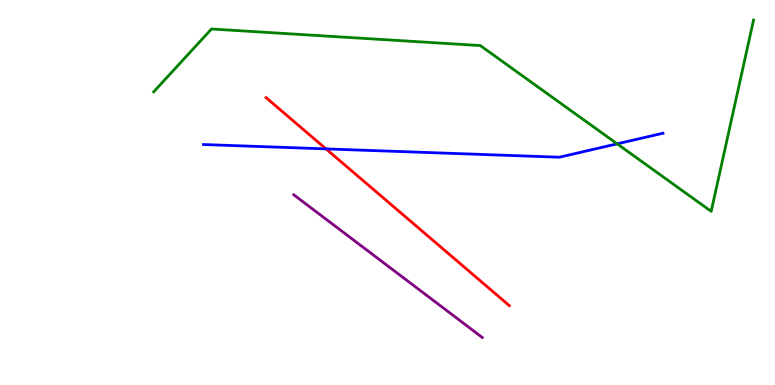[{'lines': ['blue', 'red'], 'intersections': [{'x': 4.21, 'y': 6.13}]}, {'lines': ['green', 'red'], 'intersections': []}, {'lines': ['purple', 'red'], 'intersections': []}, {'lines': ['blue', 'green'], 'intersections': [{'x': 7.96, 'y': 6.26}]}, {'lines': ['blue', 'purple'], 'intersections': []}, {'lines': ['green', 'purple'], 'intersections': []}]